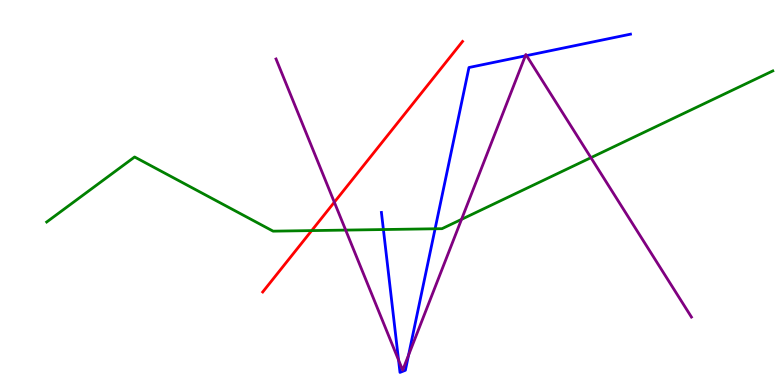[{'lines': ['blue', 'red'], 'intersections': []}, {'lines': ['green', 'red'], 'intersections': [{'x': 4.02, 'y': 4.01}]}, {'lines': ['purple', 'red'], 'intersections': [{'x': 4.31, 'y': 4.75}]}, {'lines': ['blue', 'green'], 'intersections': [{'x': 4.95, 'y': 4.04}, {'x': 5.61, 'y': 4.06}]}, {'lines': ['blue', 'purple'], 'intersections': [{'x': 5.14, 'y': 0.649}, {'x': 5.27, 'y': 0.776}, {'x': 6.78, 'y': 8.55}, {'x': 6.79, 'y': 8.56}]}, {'lines': ['green', 'purple'], 'intersections': [{'x': 4.46, 'y': 4.02}, {'x': 5.96, 'y': 4.3}, {'x': 7.62, 'y': 5.9}]}]